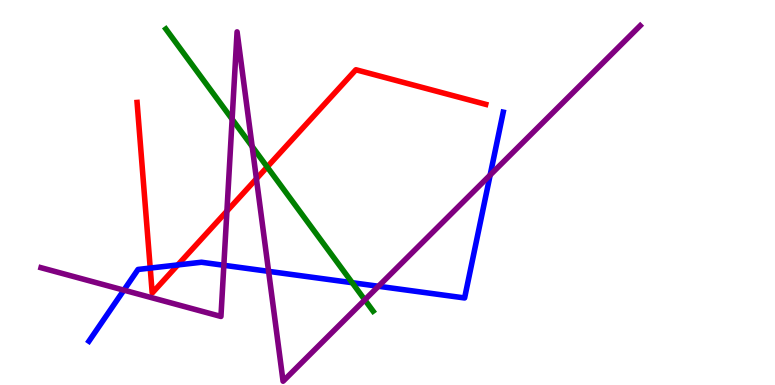[{'lines': ['blue', 'red'], 'intersections': [{'x': 1.94, 'y': 3.04}, {'x': 2.29, 'y': 3.12}]}, {'lines': ['green', 'red'], 'intersections': [{'x': 3.45, 'y': 5.66}]}, {'lines': ['purple', 'red'], 'intersections': [{'x': 2.93, 'y': 4.52}, {'x': 3.31, 'y': 5.36}]}, {'lines': ['blue', 'green'], 'intersections': [{'x': 4.54, 'y': 2.66}]}, {'lines': ['blue', 'purple'], 'intersections': [{'x': 1.6, 'y': 2.46}, {'x': 2.89, 'y': 3.11}, {'x': 3.47, 'y': 2.95}, {'x': 4.88, 'y': 2.56}, {'x': 6.32, 'y': 5.45}]}, {'lines': ['green', 'purple'], 'intersections': [{'x': 3.0, 'y': 6.9}, {'x': 3.25, 'y': 6.19}, {'x': 4.71, 'y': 2.21}]}]